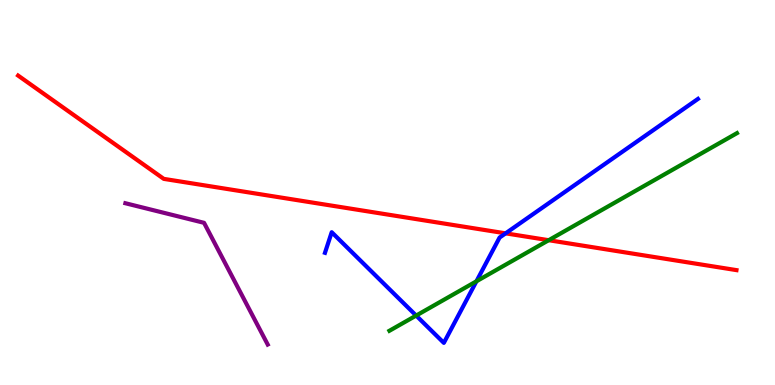[{'lines': ['blue', 'red'], 'intersections': [{'x': 6.52, 'y': 3.94}]}, {'lines': ['green', 'red'], 'intersections': [{'x': 7.08, 'y': 3.76}]}, {'lines': ['purple', 'red'], 'intersections': []}, {'lines': ['blue', 'green'], 'intersections': [{'x': 5.37, 'y': 1.8}, {'x': 6.15, 'y': 2.69}]}, {'lines': ['blue', 'purple'], 'intersections': []}, {'lines': ['green', 'purple'], 'intersections': []}]